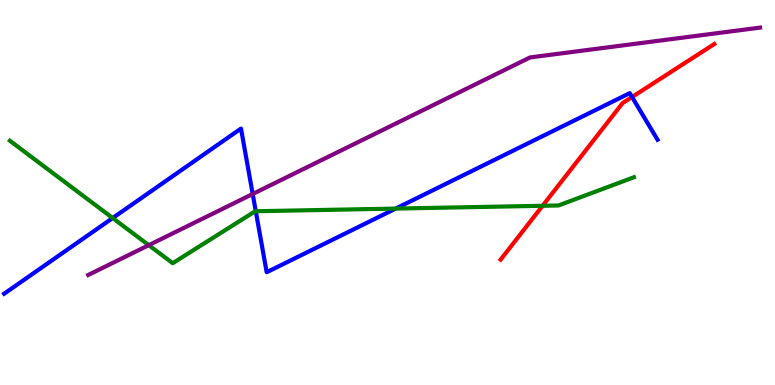[{'lines': ['blue', 'red'], 'intersections': [{'x': 8.16, 'y': 7.48}]}, {'lines': ['green', 'red'], 'intersections': [{'x': 7.0, 'y': 4.66}]}, {'lines': ['purple', 'red'], 'intersections': []}, {'lines': ['blue', 'green'], 'intersections': [{'x': 1.45, 'y': 4.34}, {'x': 3.3, 'y': 4.51}, {'x': 5.11, 'y': 4.58}]}, {'lines': ['blue', 'purple'], 'intersections': [{'x': 3.26, 'y': 4.96}]}, {'lines': ['green', 'purple'], 'intersections': [{'x': 1.92, 'y': 3.63}]}]